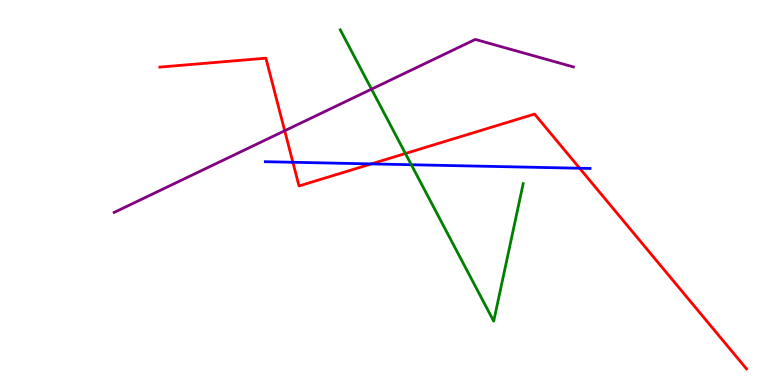[{'lines': ['blue', 'red'], 'intersections': [{'x': 3.78, 'y': 5.79}, {'x': 4.79, 'y': 5.74}, {'x': 7.48, 'y': 5.63}]}, {'lines': ['green', 'red'], 'intersections': [{'x': 5.23, 'y': 6.01}]}, {'lines': ['purple', 'red'], 'intersections': [{'x': 3.67, 'y': 6.6}]}, {'lines': ['blue', 'green'], 'intersections': [{'x': 5.31, 'y': 5.72}]}, {'lines': ['blue', 'purple'], 'intersections': []}, {'lines': ['green', 'purple'], 'intersections': [{'x': 4.79, 'y': 7.68}]}]